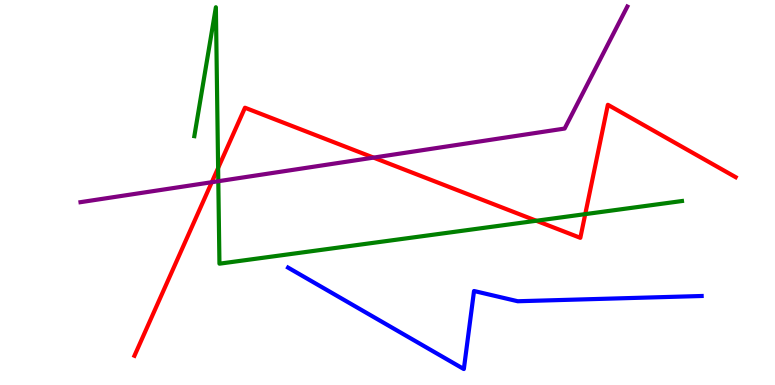[{'lines': ['blue', 'red'], 'intersections': []}, {'lines': ['green', 'red'], 'intersections': [{'x': 2.81, 'y': 5.64}, {'x': 6.92, 'y': 4.27}, {'x': 7.55, 'y': 4.44}]}, {'lines': ['purple', 'red'], 'intersections': [{'x': 2.73, 'y': 5.27}, {'x': 4.82, 'y': 5.91}]}, {'lines': ['blue', 'green'], 'intersections': []}, {'lines': ['blue', 'purple'], 'intersections': []}, {'lines': ['green', 'purple'], 'intersections': [{'x': 2.82, 'y': 5.29}]}]